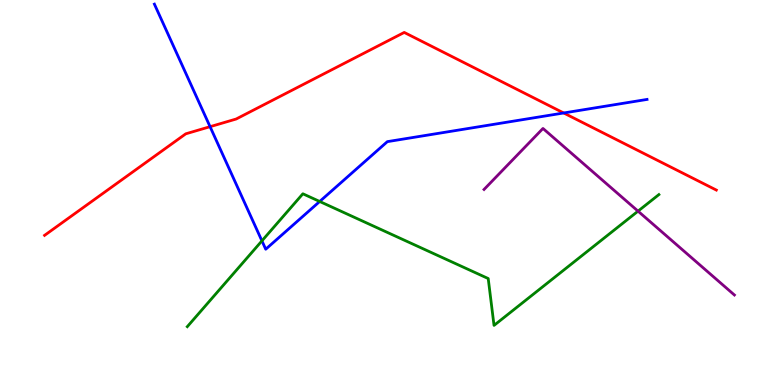[{'lines': ['blue', 'red'], 'intersections': [{'x': 2.71, 'y': 6.71}, {'x': 7.27, 'y': 7.07}]}, {'lines': ['green', 'red'], 'intersections': []}, {'lines': ['purple', 'red'], 'intersections': []}, {'lines': ['blue', 'green'], 'intersections': [{'x': 3.38, 'y': 3.74}, {'x': 4.13, 'y': 4.77}]}, {'lines': ['blue', 'purple'], 'intersections': []}, {'lines': ['green', 'purple'], 'intersections': [{'x': 8.23, 'y': 4.52}]}]